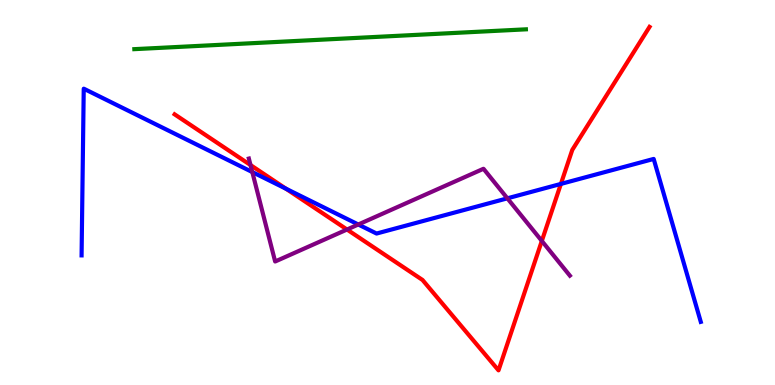[{'lines': ['blue', 'red'], 'intersections': [{'x': 3.69, 'y': 5.1}, {'x': 7.24, 'y': 5.22}]}, {'lines': ['green', 'red'], 'intersections': []}, {'lines': ['purple', 'red'], 'intersections': [{'x': 3.23, 'y': 5.71}, {'x': 4.48, 'y': 4.04}, {'x': 6.99, 'y': 3.74}]}, {'lines': ['blue', 'green'], 'intersections': []}, {'lines': ['blue', 'purple'], 'intersections': [{'x': 3.26, 'y': 5.53}, {'x': 4.62, 'y': 4.17}, {'x': 6.55, 'y': 4.85}]}, {'lines': ['green', 'purple'], 'intersections': []}]